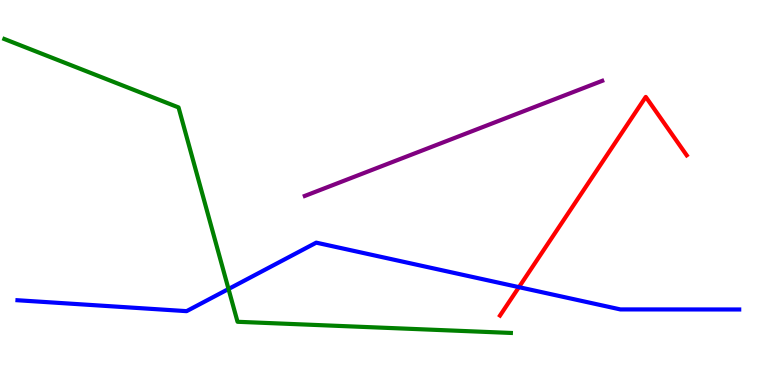[{'lines': ['blue', 'red'], 'intersections': [{'x': 6.7, 'y': 2.54}]}, {'lines': ['green', 'red'], 'intersections': []}, {'lines': ['purple', 'red'], 'intersections': []}, {'lines': ['blue', 'green'], 'intersections': [{'x': 2.95, 'y': 2.49}]}, {'lines': ['blue', 'purple'], 'intersections': []}, {'lines': ['green', 'purple'], 'intersections': []}]